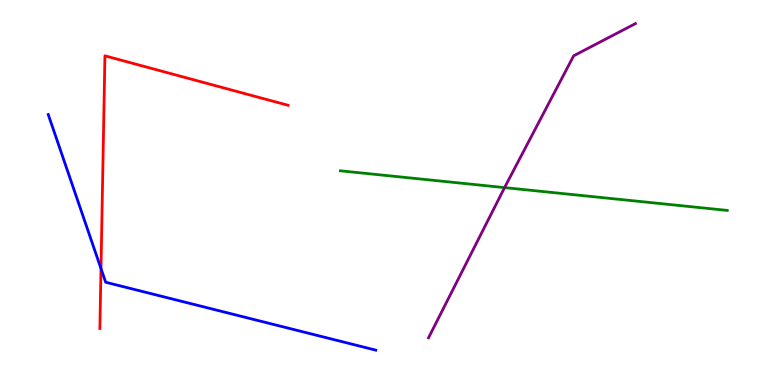[{'lines': ['blue', 'red'], 'intersections': [{'x': 1.3, 'y': 3.02}]}, {'lines': ['green', 'red'], 'intersections': []}, {'lines': ['purple', 'red'], 'intersections': []}, {'lines': ['blue', 'green'], 'intersections': []}, {'lines': ['blue', 'purple'], 'intersections': []}, {'lines': ['green', 'purple'], 'intersections': [{'x': 6.51, 'y': 5.13}]}]